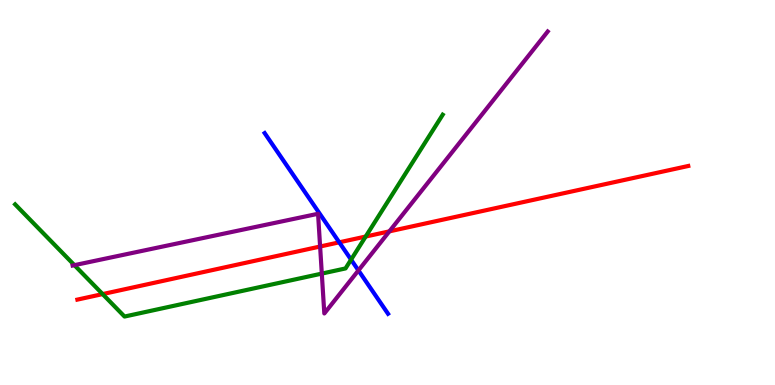[{'lines': ['blue', 'red'], 'intersections': [{'x': 4.38, 'y': 3.71}]}, {'lines': ['green', 'red'], 'intersections': [{'x': 1.32, 'y': 2.36}, {'x': 4.72, 'y': 3.86}]}, {'lines': ['purple', 'red'], 'intersections': [{'x': 4.13, 'y': 3.6}, {'x': 5.02, 'y': 3.99}]}, {'lines': ['blue', 'green'], 'intersections': [{'x': 4.53, 'y': 3.26}]}, {'lines': ['blue', 'purple'], 'intersections': [{'x': 4.62, 'y': 2.98}]}, {'lines': ['green', 'purple'], 'intersections': [{'x': 0.96, 'y': 3.11}, {'x': 4.15, 'y': 2.89}]}]